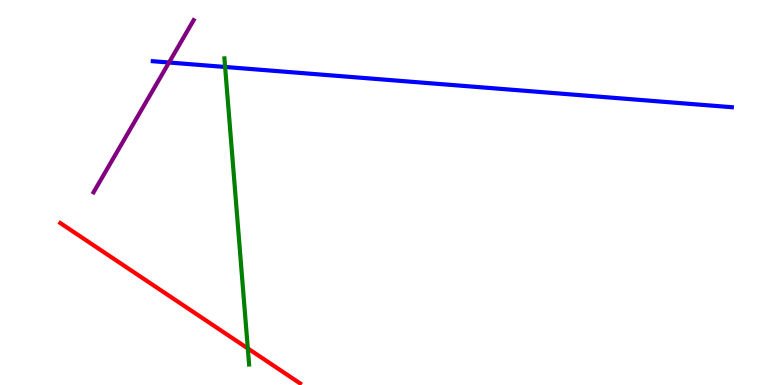[{'lines': ['blue', 'red'], 'intersections': []}, {'lines': ['green', 'red'], 'intersections': [{'x': 3.2, 'y': 0.95}]}, {'lines': ['purple', 'red'], 'intersections': []}, {'lines': ['blue', 'green'], 'intersections': [{'x': 2.9, 'y': 8.26}]}, {'lines': ['blue', 'purple'], 'intersections': [{'x': 2.18, 'y': 8.38}]}, {'lines': ['green', 'purple'], 'intersections': []}]